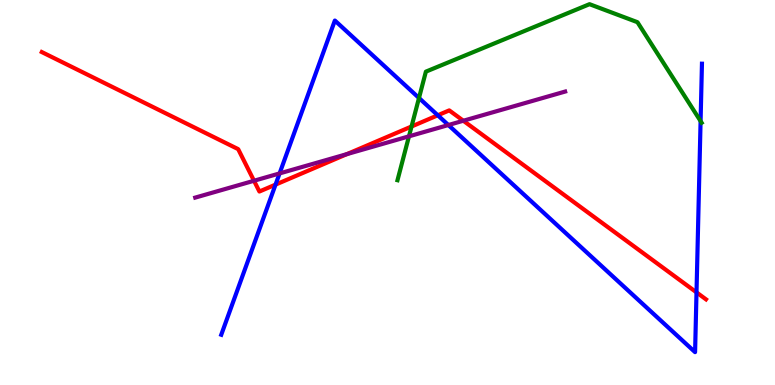[{'lines': ['blue', 'red'], 'intersections': [{'x': 3.56, 'y': 5.2}, {'x': 5.65, 'y': 7.01}, {'x': 8.99, 'y': 2.41}]}, {'lines': ['green', 'red'], 'intersections': [{'x': 5.31, 'y': 6.71}]}, {'lines': ['purple', 'red'], 'intersections': [{'x': 3.28, 'y': 5.31}, {'x': 4.48, 'y': 6.0}, {'x': 5.98, 'y': 6.86}]}, {'lines': ['blue', 'green'], 'intersections': [{'x': 5.41, 'y': 7.46}, {'x': 9.04, 'y': 6.85}]}, {'lines': ['blue', 'purple'], 'intersections': [{'x': 3.61, 'y': 5.5}, {'x': 5.79, 'y': 6.75}]}, {'lines': ['green', 'purple'], 'intersections': [{'x': 5.28, 'y': 6.46}]}]